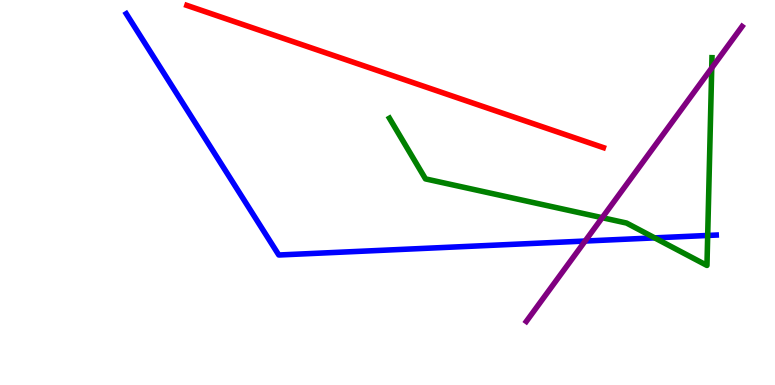[{'lines': ['blue', 'red'], 'intersections': []}, {'lines': ['green', 'red'], 'intersections': []}, {'lines': ['purple', 'red'], 'intersections': []}, {'lines': ['blue', 'green'], 'intersections': [{'x': 8.45, 'y': 3.82}, {'x': 9.13, 'y': 3.88}]}, {'lines': ['blue', 'purple'], 'intersections': [{'x': 7.55, 'y': 3.74}]}, {'lines': ['green', 'purple'], 'intersections': [{'x': 7.77, 'y': 4.35}, {'x': 9.18, 'y': 8.23}]}]